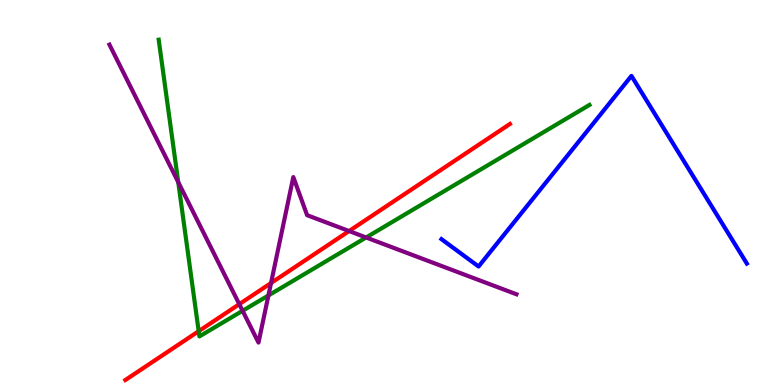[{'lines': ['blue', 'red'], 'intersections': []}, {'lines': ['green', 'red'], 'intersections': [{'x': 2.56, 'y': 1.4}]}, {'lines': ['purple', 'red'], 'intersections': [{'x': 3.09, 'y': 2.1}, {'x': 3.5, 'y': 2.65}, {'x': 4.5, 'y': 4.0}]}, {'lines': ['blue', 'green'], 'intersections': []}, {'lines': ['blue', 'purple'], 'intersections': []}, {'lines': ['green', 'purple'], 'intersections': [{'x': 2.3, 'y': 5.27}, {'x': 3.13, 'y': 1.93}, {'x': 3.46, 'y': 2.33}, {'x': 4.72, 'y': 3.83}]}]